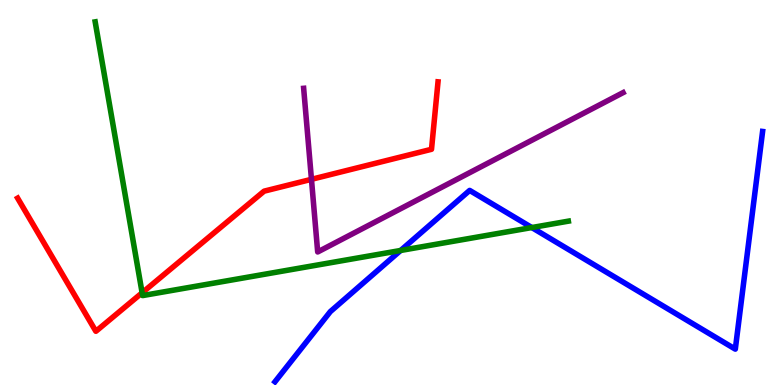[{'lines': ['blue', 'red'], 'intersections': []}, {'lines': ['green', 'red'], 'intersections': [{'x': 1.83, 'y': 2.4}]}, {'lines': ['purple', 'red'], 'intersections': [{'x': 4.02, 'y': 5.34}]}, {'lines': ['blue', 'green'], 'intersections': [{'x': 5.17, 'y': 3.49}, {'x': 6.86, 'y': 4.09}]}, {'lines': ['blue', 'purple'], 'intersections': []}, {'lines': ['green', 'purple'], 'intersections': []}]